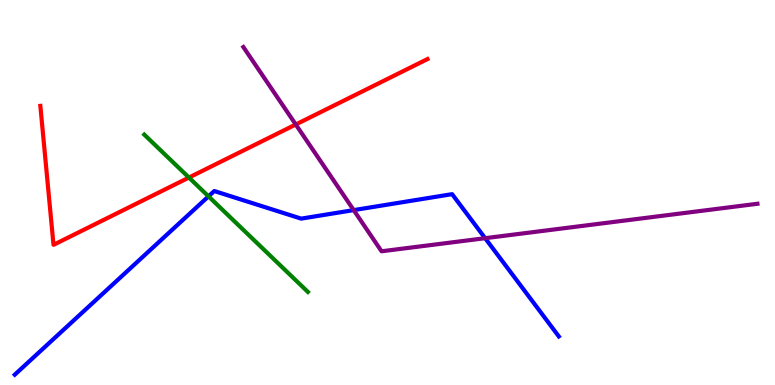[{'lines': ['blue', 'red'], 'intersections': []}, {'lines': ['green', 'red'], 'intersections': [{'x': 2.44, 'y': 5.39}]}, {'lines': ['purple', 'red'], 'intersections': [{'x': 3.82, 'y': 6.77}]}, {'lines': ['blue', 'green'], 'intersections': [{'x': 2.69, 'y': 4.9}]}, {'lines': ['blue', 'purple'], 'intersections': [{'x': 4.56, 'y': 4.54}, {'x': 6.26, 'y': 3.81}]}, {'lines': ['green', 'purple'], 'intersections': []}]